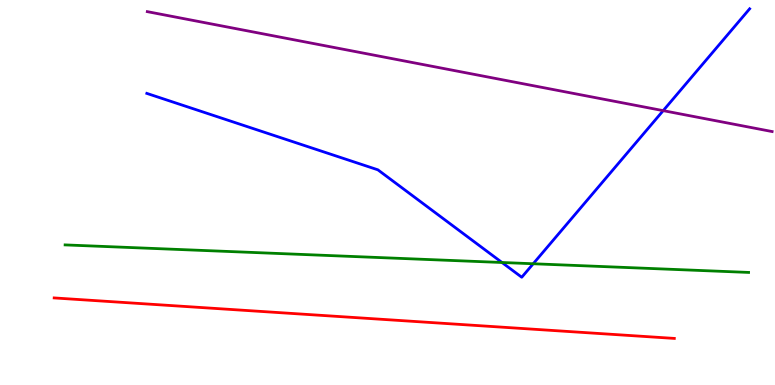[{'lines': ['blue', 'red'], 'intersections': []}, {'lines': ['green', 'red'], 'intersections': []}, {'lines': ['purple', 'red'], 'intersections': []}, {'lines': ['blue', 'green'], 'intersections': [{'x': 6.48, 'y': 3.18}, {'x': 6.88, 'y': 3.15}]}, {'lines': ['blue', 'purple'], 'intersections': [{'x': 8.56, 'y': 7.13}]}, {'lines': ['green', 'purple'], 'intersections': []}]